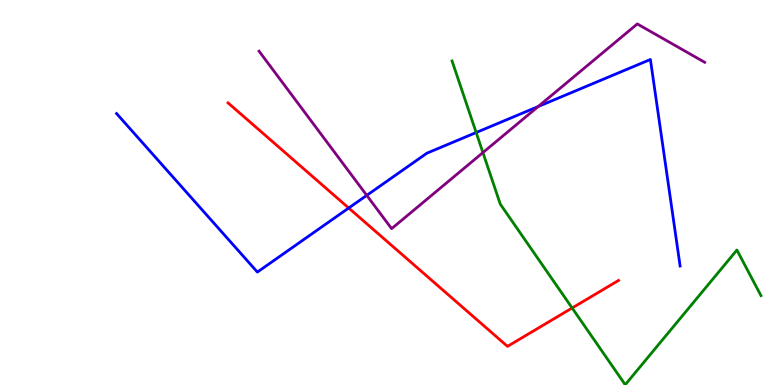[{'lines': ['blue', 'red'], 'intersections': [{'x': 4.5, 'y': 4.6}]}, {'lines': ['green', 'red'], 'intersections': [{'x': 7.38, 'y': 2.0}]}, {'lines': ['purple', 'red'], 'intersections': []}, {'lines': ['blue', 'green'], 'intersections': [{'x': 6.14, 'y': 6.56}]}, {'lines': ['blue', 'purple'], 'intersections': [{'x': 4.73, 'y': 4.93}, {'x': 6.94, 'y': 7.23}]}, {'lines': ['green', 'purple'], 'intersections': [{'x': 6.23, 'y': 6.04}]}]